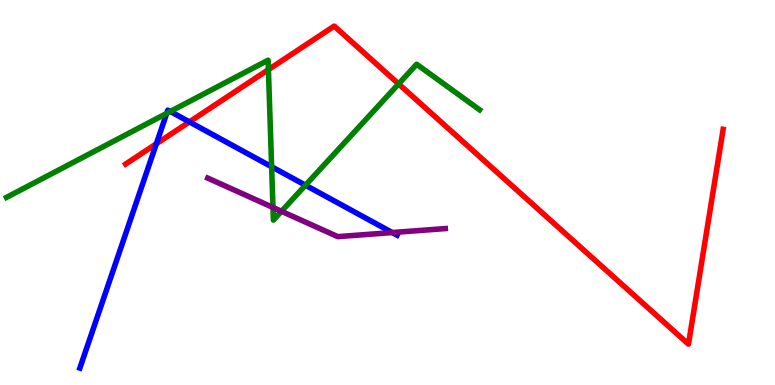[{'lines': ['blue', 'red'], 'intersections': [{'x': 2.02, 'y': 6.27}, {'x': 2.44, 'y': 6.83}]}, {'lines': ['green', 'red'], 'intersections': [{'x': 3.46, 'y': 8.19}, {'x': 5.14, 'y': 7.82}]}, {'lines': ['purple', 'red'], 'intersections': []}, {'lines': ['blue', 'green'], 'intersections': [{'x': 2.15, 'y': 7.05}, {'x': 2.2, 'y': 7.1}, {'x': 3.5, 'y': 5.67}, {'x': 3.94, 'y': 5.19}]}, {'lines': ['blue', 'purple'], 'intersections': [{'x': 5.06, 'y': 3.96}]}, {'lines': ['green', 'purple'], 'intersections': [{'x': 3.52, 'y': 4.61}, {'x': 3.63, 'y': 4.51}]}]